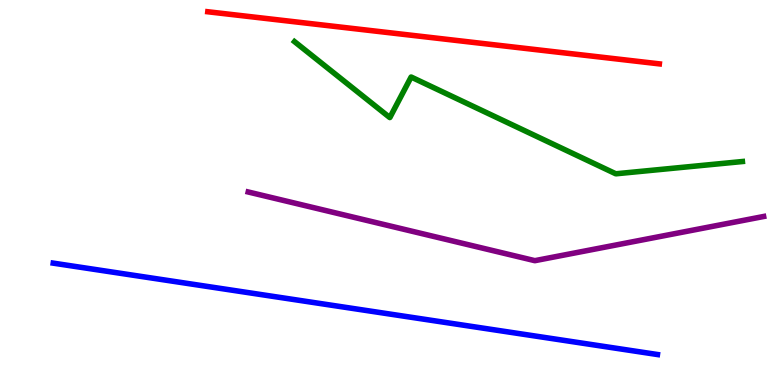[{'lines': ['blue', 'red'], 'intersections': []}, {'lines': ['green', 'red'], 'intersections': []}, {'lines': ['purple', 'red'], 'intersections': []}, {'lines': ['blue', 'green'], 'intersections': []}, {'lines': ['blue', 'purple'], 'intersections': []}, {'lines': ['green', 'purple'], 'intersections': []}]